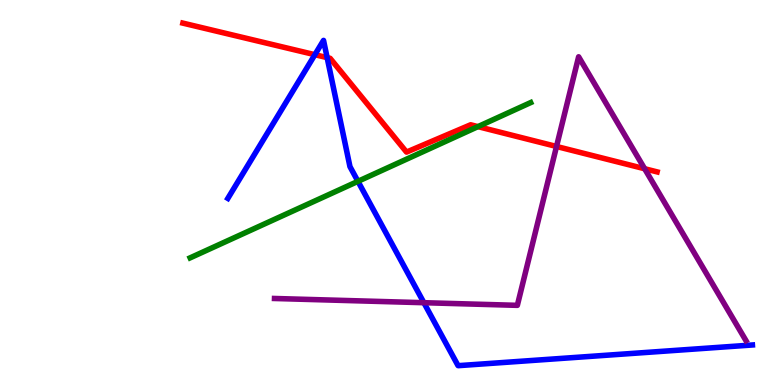[{'lines': ['blue', 'red'], 'intersections': [{'x': 4.06, 'y': 8.58}, {'x': 4.22, 'y': 8.5}]}, {'lines': ['green', 'red'], 'intersections': [{'x': 6.17, 'y': 6.71}]}, {'lines': ['purple', 'red'], 'intersections': [{'x': 7.18, 'y': 6.2}, {'x': 8.32, 'y': 5.62}]}, {'lines': ['blue', 'green'], 'intersections': [{'x': 4.62, 'y': 5.29}]}, {'lines': ['blue', 'purple'], 'intersections': [{'x': 5.47, 'y': 2.14}]}, {'lines': ['green', 'purple'], 'intersections': []}]